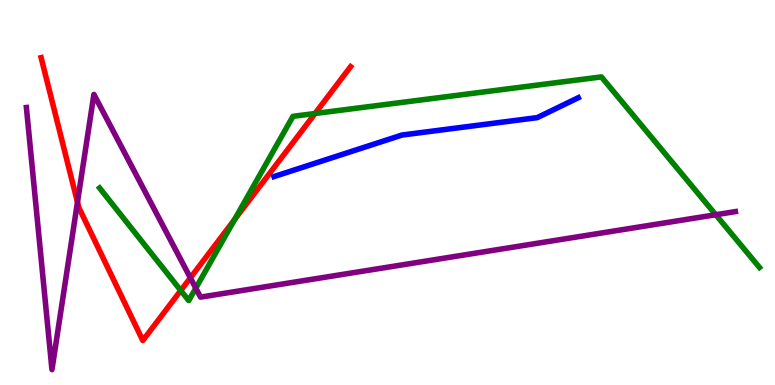[{'lines': ['blue', 'red'], 'intersections': []}, {'lines': ['green', 'red'], 'intersections': [{'x': 2.33, 'y': 2.45}, {'x': 3.03, 'y': 4.3}, {'x': 4.07, 'y': 7.05}]}, {'lines': ['purple', 'red'], 'intersections': [{'x': 1.0, 'y': 4.75}, {'x': 2.46, 'y': 2.78}]}, {'lines': ['blue', 'green'], 'intersections': []}, {'lines': ['blue', 'purple'], 'intersections': []}, {'lines': ['green', 'purple'], 'intersections': [{'x': 2.53, 'y': 2.52}, {'x': 9.24, 'y': 4.42}]}]